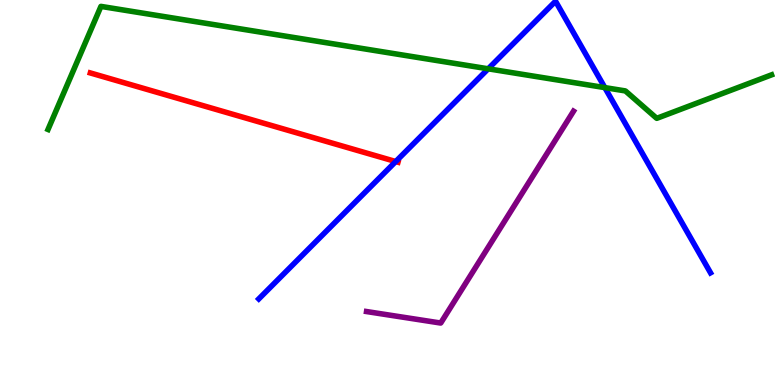[{'lines': ['blue', 'red'], 'intersections': [{'x': 5.11, 'y': 5.8}]}, {'lines': ['green', 'red'], 'intersections': []}, {'lines': ['purple', 'red'], 'intersections': []}, {'lines': ['blue', 'green'], 'intersections': [{'x': 6.3, 'y': 8.21}, {'x': 7.8, 'y': 7.72}]}, {'lines': ['blue', 'purple'], 'intersections': []}, {'lines': ['green', 'purple'], 'intersections': []}]